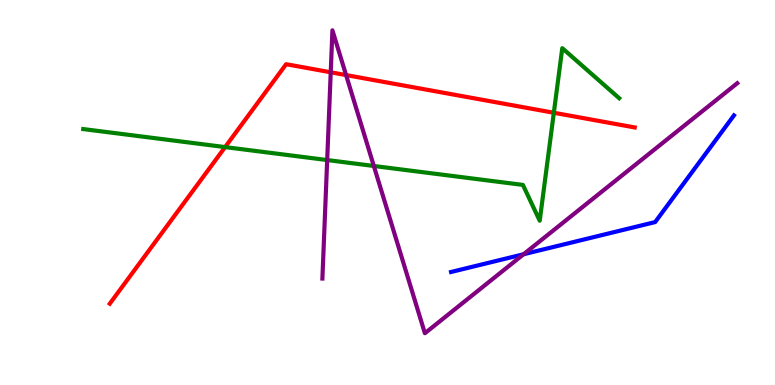[{'lines': ['blue', 'red'], 'intersections': []}, {'lines': ['green', 'red'], 'intersections': [{'x': 2.9, 'y': 6.18}, {'x': 7.15, 'y': 7.07}]}, {'lines': ['purple', 'red'], 'intersections': [{'x': 4.27, 'y': 8.12}, {'x': 4.47, 'y': 8.05}]}, {'lines': ['blue', 'green'], 'intersections': []}, {'lines': ['blue', 'purple'], 'intersections': [{'x': 6.76, 'y': 3.4}]}, {'lines': ['green', 'purple'], 'intersections': [{'x': 4.22, 'y': 5.84}, {'x': 4.82, 'y': 5.69}]}]